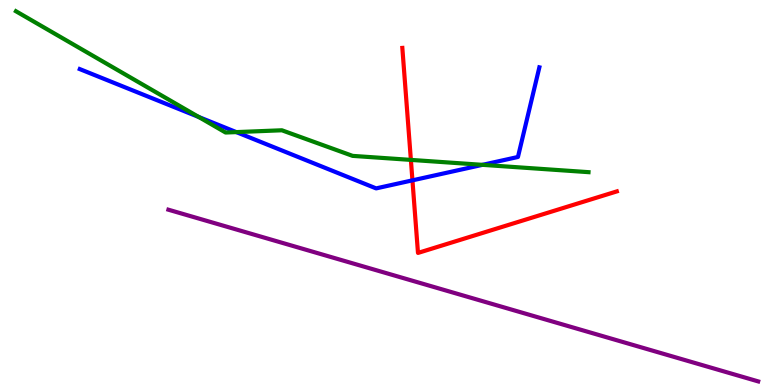[{'lines': ['blue', 'red'], 'intersections': [{'x': 5.32, 'y': 5.32}]}, {'lines': ['green', 'red'], 'intersections': [{'x': 5.3, 'y': 5.85}]}, {'lines': ['purple', 'red'], 'intersections': []}, {'lines': ['blue', 'green'], 'intersections': [{'x': 2.56, 'y': 6.96}, {'x': 3.05, 'y': 6.57}, {'x': 6.23, 'y': 5.72}]}, {'lines': ['blue', 'purple'], 'intersections': []}, {'lines': ['green', 'purple'], 'intersections': []}]